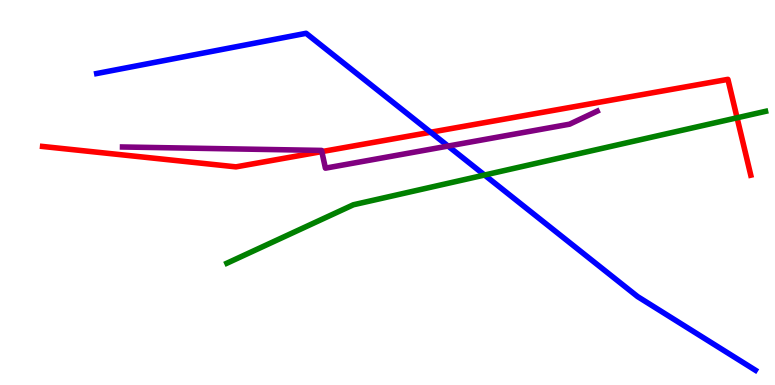[{'lines': ['blue', 'red'], 'intersections': [{'x': 5.56, 'y': 6.57}]}, {'lines': ['green', 'red'], 'intersections': [{'x': 9.51, 'y': 6.94}]}, {'lines': ['purple', 'red'], 'intersections': [{'x': 4.15, 'y': 6.06}]}, {'lines': ['blue', 'green'], 'intersections': [{'x': 6.25, 'y': 5.45}]}, {'lines': ['blue', 'purple'], 'intersections': [{'x': 5.78, 'y': 6.21}]}, {'lines': ['green', 'purple'], 'intersections': []}]